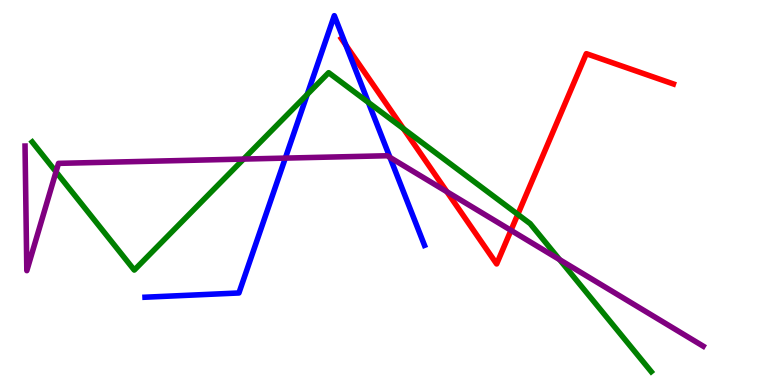[{'lines': ['blue', 'red'], 'intersections': [{'x': 4.46, 'y': 8.83}]}, {'lines': ['green', 'red'], 'intersections': [{'x': 5.21, 'y': 6.66}, {'x': 6.68, 'y': 4.43}]}, {'lines': ['purple', 'red'], 'intersections': [{'x': 5.77, 'y': 5.02}, {'x': 6.59, 'y': 4.02}]}, {'lines': ['blue', 'green'], 'intersections': [{'x': 3.96, 'y': 7.55}, {'x': 4.75, 'y': 7.34}]}, {'lines': ['blue', 'purple'], 'intersections': [{'x': 3.68, 'y': 5.89}, {'x': 5.03, 'y': 5.91}]}, {'lines': ['green', 'purple'], 'intersections': [{'x': 0.723, 'y': 5.54}, {'x': 3.14, 'y': 5.87}, {'x': 7.22, 'y': 3.26}]}]